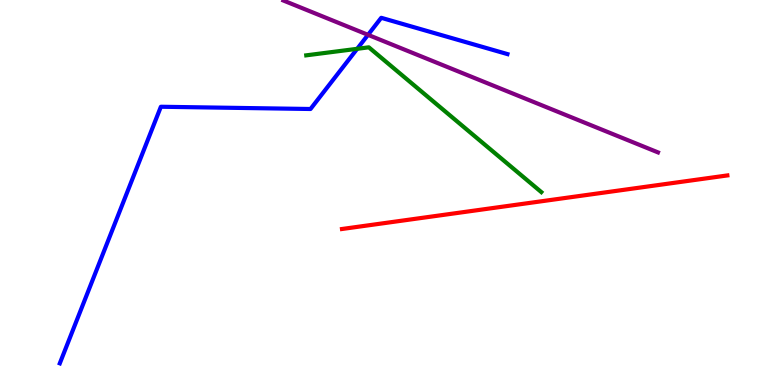[{'lines': ['blue', 'red'], 'intersections': []}, {'lines': ['green', 'red'], 'intersections': []}, {'lines': ['purple', 'red'], 'intersections': []}, {'lines': ['blue', 'green'], 'intersections': [{'x': 4.61, 'y': 8.73}]}, {'lines': ['blue', 'purple'], 'intersections': [{'x': 4.75, 'y': 9.1}]}, {'lines': ['green', 'purple'], 'intersections': []}]